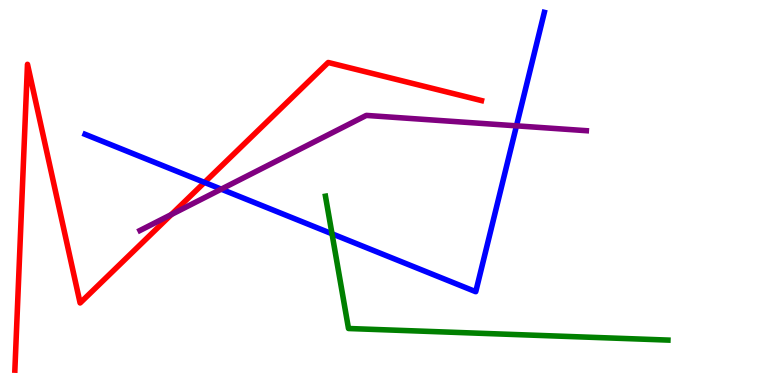[{'lines': ['blue', 'red'], 'intersections': [{'x': 2.64, 'y': 5.26}]}, {'lines': ['green', 'red'], 'intersections': []}, {'lines': ['purple', 'red'], 'intersections': [{'x': 2.21, 'y': 4.43}]}, {'lines': ['blue', 'green'], 'intersections': [{'x': 4.28, 'y': 3.93}]}, {'lines': ['blue', 'purple'], 'intersections': [{'x': 2.85, 'y': 5.09}, {'x': 6.66, 'y': 6.73}]}, {'lines': ['green', 'purple'], 'intersections': []}]